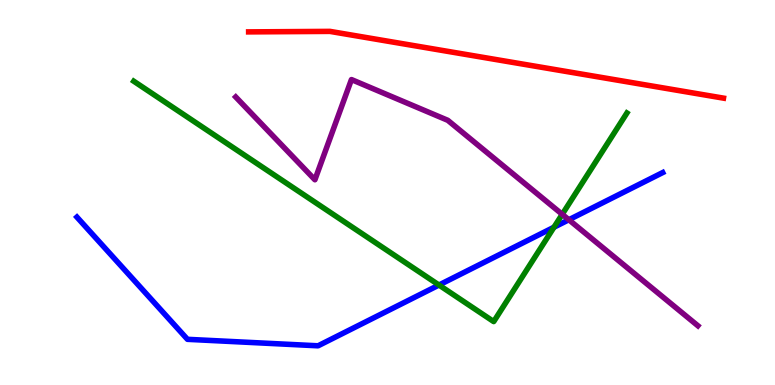[{'lines': ['blue', 'red'], 'intersections': []}, {'lines': ['green', 'red'], 'intersections': []}, {'lines': ['purple', 'red'], 'intersections': []}, {'lines': ['blue', 'green'], 'intersections': [{'x': 5.66, 'y': 2.6}, {'x': 7.15, 'y': 4.1}]}, {'lines': ['blue', 'purple'], 'intersections': [{'x': 7.34, 'y': 4.29}]}, {'lines': ['green', 'purple'], 'intersections': [{'x': 7.25, 'y': 4.43}]}]